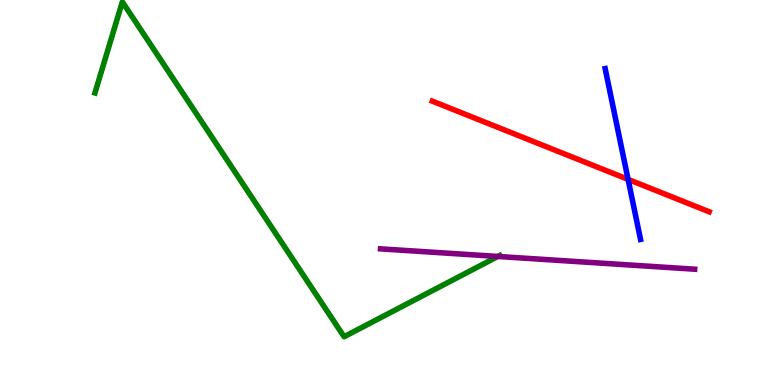[{'lines': ['blue', 'red'], 'intersections': [{'x': 8.1, 'y': 5.34}]}, {'lines': ['green', 'red'], 'intersections': []}, {'lines': ['purple', 'red'], 'intersections': []}, {'lines': ['blue', 'green'], 'intersections': []}, {'lines': ['blue', 'purple'], 'intersections': []}, {'lines': ['green', 'purple'], 'intersections': [{'x': 6.42, 'y': 3.34}]}]